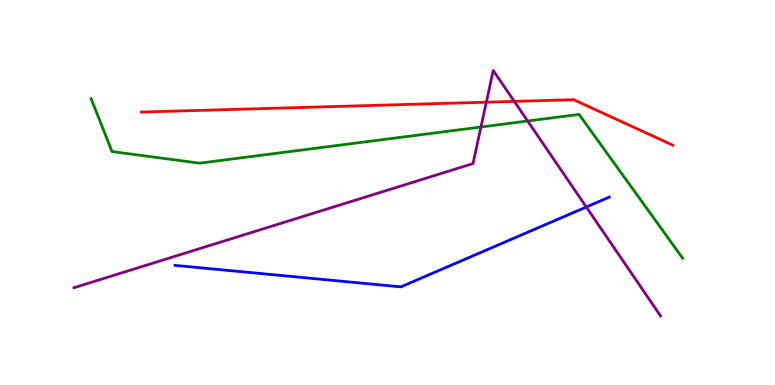[{'lines': ['blue', 'red'], 'intersections': []}, {'lines': ['green', 'red'], 'intersections': []}, {'lines': ['purple', 'red'], 'intersections': [{'x': 6.28, 'y': 7.35}, {'x': 6.64, 'y': 7.37}]}, {'lines': ['blue', 'green'], 'intersections': []}, {'lines': ['blue', 'purple'], 'intersections': [{'x': 7.57, 'y': 4.62}]}, {'lines': ['green', 'purple'], 'intersections': [{'x': 6.21, 'y': 6.7}, {'x': 6.81, 'y': 6.86}]}]